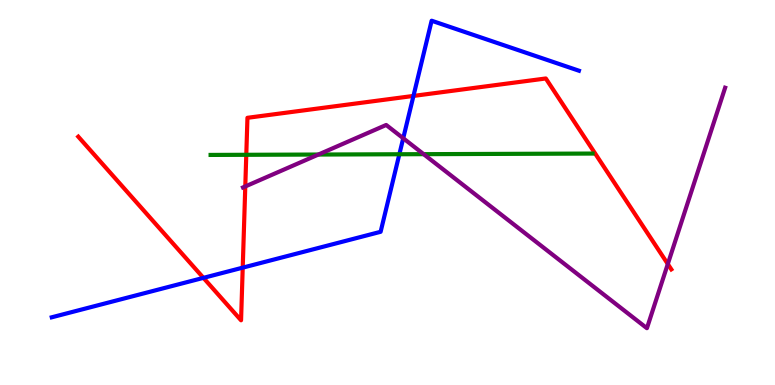[{'lines': ['blue', 'red'], 'intersections': [{'x': 2.63, 'y': 2.78}, {'x': 3.13, 'y': 3.05}, {'x': 5.33, 'y': 7.51}]}, {'lines': ['green', 'red'], 'intersections': [{'x': 3.18, 'y': 5.98}]}, {'lines': ['purple', 'red'], 'intersections': [{'x': 3.16, 'y': 5.16}, {'x': 8.62, 'y': 3.14}]}, {'lines': ['blue', 'green'], 'intersections': [{'x': 5.15, 'y': 5.99}]}, {'lines': ['blue', 'purple'], 'intersections': [{'x': 5.2, 'y': 6.41}]}, {'lines': ['green', 'purple'], 'intersections': [{'x': 4.11, 'y': 5.99}, {'x': 5.47, 'y': 6.0}]}]